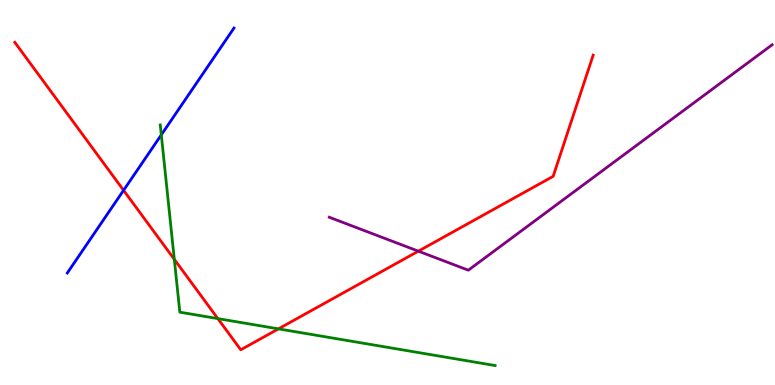[{'lines': ['blue', 'red'], 'intersections': [{'x': 1.59, 'y': 5.06}]}, {'lines': ['green', 'red'], 'intersections': [{'x': 2.25, 'y': 3.26}, {'x': 2.81, 'y': 1.72}, {'x': 3.59, 'y': 1.46}]}, {'lines': ['purple', 'red'], 'intersections': [{'x': 5.4, 'y': 3.48}]}, {'lines': ['blue', 'green'], 'intersections': [{'x': 2.08, 'y': 6.5}]}, {'lines': ['blue', 'purple'], 'intersections': []}, {'lines': ['green', 'purple'], 'intersections': []}]